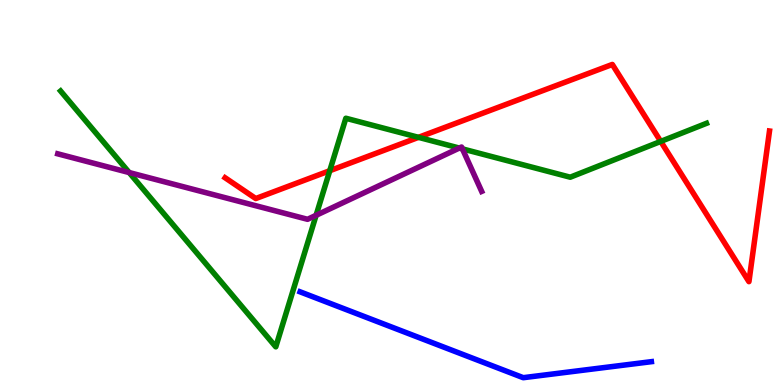[{'lines': ['blue', 'red'], 'intersections': []}, {'lines': ['green', 'red'], 'intersections': [{'x': 4.26, 'y': 5.57}, {'x': 5.4, 'y': 6.43}, {'x': 8.53, 'y': 6.33}]}, {'lines': ['purple', 'red'], 'intersections': []}, {'lines': ['blue', 'green'], 'intersections': []}, {'lines': ['blue', 'purple'], 'intersections': []}, {'lines': ['green', 'purple'], 'intersections': [{'x': 1.67, 'y': 5.52}, {'x': 4.08, 'y': 4.41}, {'x': 5.93, 'y': 6.15}, {'x': 5.97, 'y': 6.13}]}]